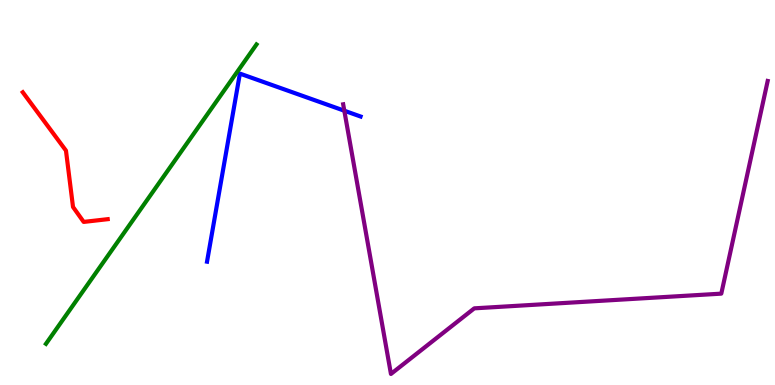[{'lines': ['blue', 'red'], 'intersections': []}, {'lines': ['green', 'red'], 'intersections': []}, {'lines': ['purple', 'red'], 'intersections': []}, {'lines': ['blue', 'green'], 'intersections': []}, {'lines': ['blue', 'purple'], 'intersections': [{'x': 4.44, 'y': 7.12}]}, {'lines': ['green', 'purple'], 'intersections': []}]